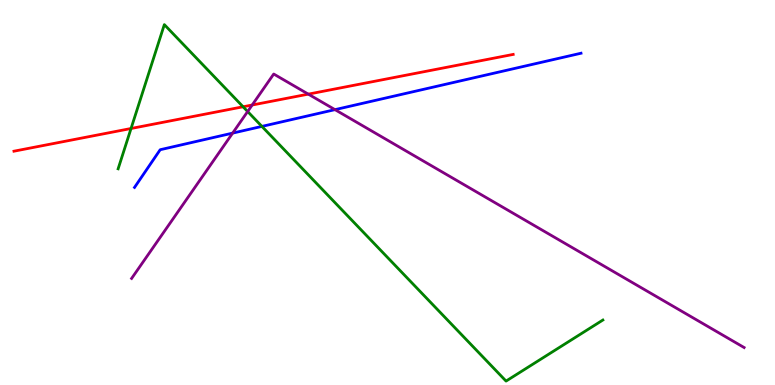[{'lines': ['blue', 'red'], 'intersections': []}, {'lines': ['green', 'red'], 'intersections': [{'x': 1.69, 'y': 6.66}, {'x': 3.14, 'y': 7.23}]}, {'lines': ['purple', 'red'], 'intersections': [{'x': 3.25, 'y': 7.27}, {'x': 3.98, 'y': 7.55}]}, {'lines': ['blue', 'green'], 'intersections': [{'x': 3.38, 'y': 6.72}]}, {'lines': ['blue', 'purple'], 'intersections': [{'x': 3.0, 'y': 6.54}, {'x': 4.32, 'y': 7.15}]}, {'lines': ['green', 'purple'], 'intersections': [{'x': 3.2, 'y': 7.1}]}]